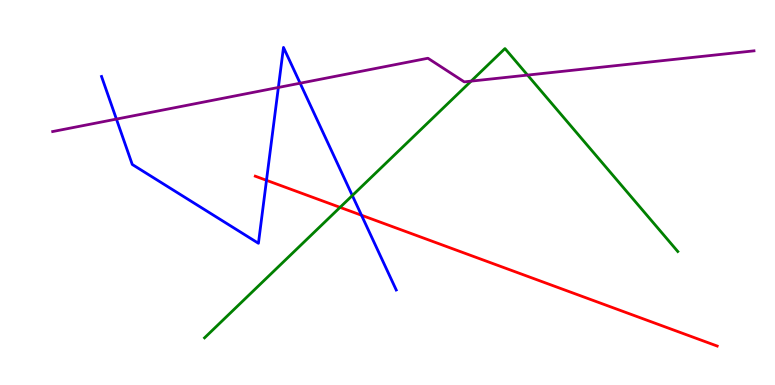[{'lines': ['blue', 'red'], 'intersections': [{'x': 3.44, 'y': 5.32}, {'x': 4.66, 'y': 4.41}]}, {'lines': ['green', 'red'], 'intersections': [{'x': 4.39, 'y': 4.61}]}, {'lines': ['purple', 'red'], 'intersections': []}, {'lines': ['blue', 'green'], 'intersections': [{'x': 4.55, 'y': 4.92}]}, {'lines': ['blue', 'purple'], 'intersections': [{'x': 1.5, 'y': 6.91}, {'x': 3.59, 'y': 7.73}, {'x': 3.87, 'y': 7.84}]}, {'lines': ['green', 'purple'], 'intersections': [{'x': 6.08, 'y': 7.89}, {'x': 6.81, 'y': 8.05}]}]